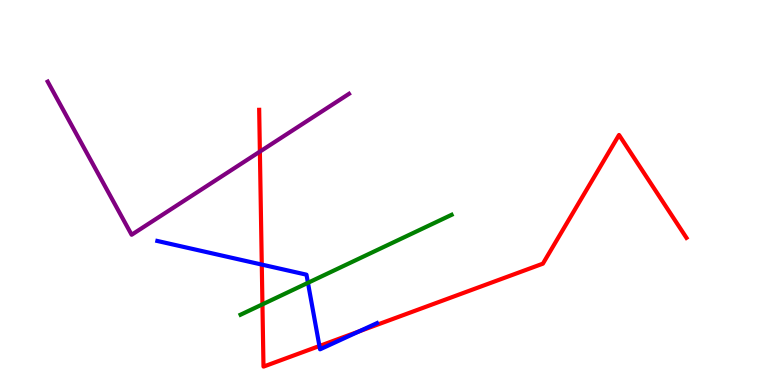[{'lines': ['blue', 'red'], 'intersections': [{'x': 3.38, 'y': 3.13}, {'x': 4.12, 'y': 1.01}, {'x': 4.63, 'y': 1.39}]}, {'lines': ['green', 'red'], 'intersections': [{'x': 3.39, 'y': 2.09}]}, {'lines': ['purple', 'red'], 'intersections': [{'x': 3.35, 'y': 6.06}]}, {'lines': ['blue', 'green'], 'intersections': [{'x': 3.97, 'y': 2.65}]}, {'lines': ['blue', 'purple'], 'intersections': []}, {'lines': ['green', 'purple'], 'intersections': []}]